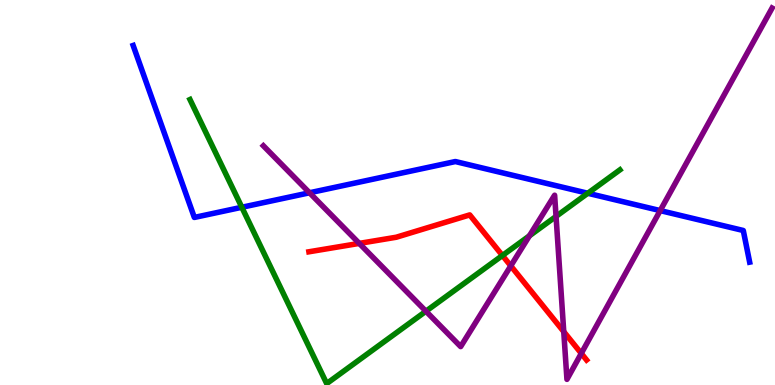[{'lines': ['blue', 'red'], 'intersections': []}, {'lines': ['green', 'red'], 'intersections': [{'x': 6.48, 'y': 3.36}]}, {'lines': ['purple', 'red'], 'intersections': [{'x': 4.64, 'y': 3.68}, {'x': 6.59, 'y': 3.09}, {'x': 7.27, 'y': 1.39}, {'x': 7.5, 'y': 0.82}]}, {'lines': ['blue', 'green'], 'intersections': [{'x': 3.12, 'y': 4.62}, {'x': 7.58, 'y': 4.98}]}, {'lines': ['blue', 'purple'], 'intersections': [{'x': 3.99, 'y': 4.99}, {'x': 8.52, 'y': 4.53}]}, {'lines': ['green', 'purple'], 'intersections': [{'x': 5.5, 'y': 1.92}, {'x': 6.83, 'y': 3.88}, {'x': 7.17, 'y': 4.38}]}]